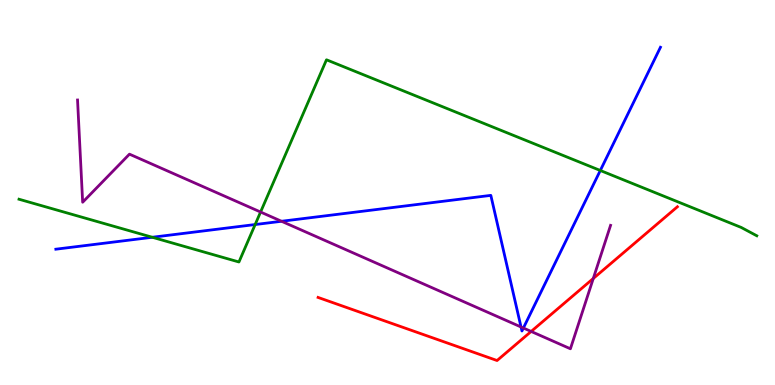[{'lines': ['blue', 'red'], 'intersections': []}, {'lines': ['green', 'red'], 'intersections': []}, {'lines': ['purple', 'red'], 'intersections': [{'x': 6.85, 'y': 1.39}, {'x': 7.66, 'y': 2.77}]}, {'lines': ['blue', 'green'], 'intersections': [{'x': 1.97, 'y': 3.84}, {'x': 3.29, 'y': 4.17}, {'x': 7.75, 'y': 5.57}]}, {'lines': ['blue', 'purple'], 'intersections': [{'x': 3.63, 'y': 4.25}, {'x': 6.72, 'y': 1.51}, {'x': 6.75, 'y': 1.48}]}, {'lines': ['green', 'purple'], 'intersections': [{'x': 3.36, 'y': 4.49}]}]